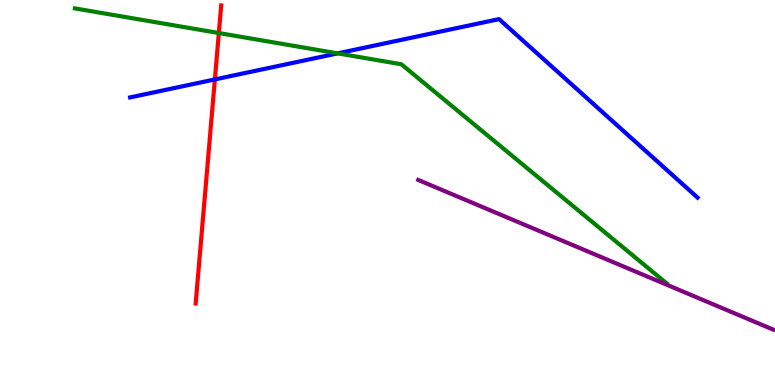[{'lines': ['blue', 'red'], 'intersections': [{'x': 2.77, 'y': 7.94}]}, {'lines': ['green', 'red'], 'intersections': [{'x': 2.82, 'y': 9.14}]}, {'lines': ['purple', 'red'], 'intersections': []}, {'lines': ['blue', 'green'], 'intersections': [{'x': 4.36, 'y': 8.61}]}, {'lines': ['blue', 'purple'], 'intersections': []}, {'lines': ['green', 'purple'], 'intersections': []}]